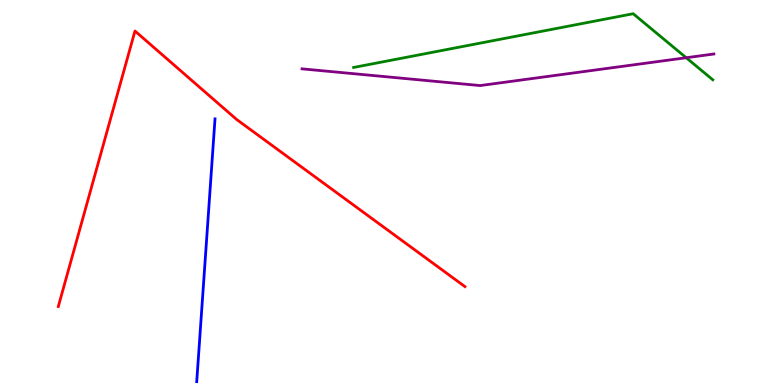[{'lines': ['blue', 'red'], 'intersections': []}, {'lines': ['green', 'red'], 'intersections': []}, {'lines': ['purple', 'red'], 'intersections': []}, {'lines': ['blue', 'green'], 'intersections': []}, {'lines': ['blue', 'purple'], 'intersections': []}, {'lines': ['green', 'purple'], 'intersections': [{'x': 8.85, 'y': 8.5}]}]